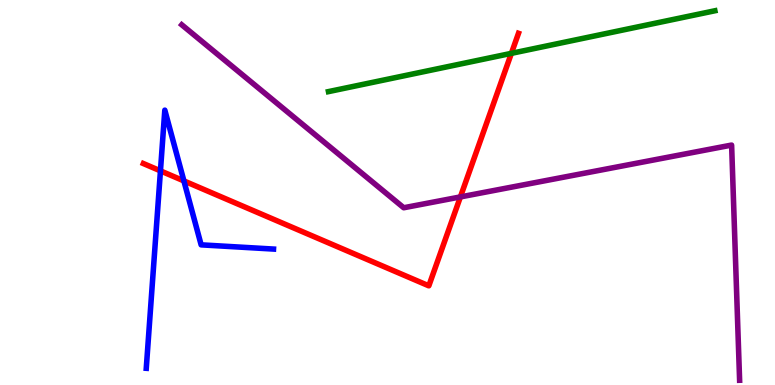[{'lines': ['blue', 'red'], 'intersections': [{'x': 2.07, 'y': 5.56}, {'x': 2.37, 'y': 5.3}]}, {'lines': ['green', 'red'], 'intersections': [{'x': 6.6, 'y': 8.61}]}, {'lines': ['purple', 'red'], 'intersections': [{'x': 5.94, 'y': 4.89}]}, {'lines': ['blue', 'green'], 'intersections': []}, {'lines': ['blue', 'purple'], 'intersections': []}, {'lines': ['green', 'purple'], 'intersections': []}]